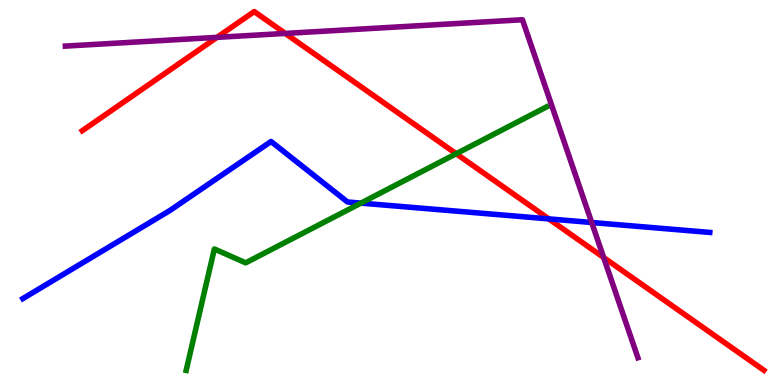[{'lines': ['blue', 'red'], 'intersections': [{'x': 7.08, 'y': 4.31}]}, {'lines': ['green', 'red'], 'intersections': [{'x': 5.89, 'y': 6.01}]}, {'lines': ['purple', 'red'], 'intersections': [{'x': 2.8, 'y': 9.03}, {'x': 3.68, 'y': 9.13}, {'x': 7.79, 'y': 3.31}]}, {'lines': ['blue', 'green'], 'intersections': [{'x': 4.66, 'y': 4.72}]}, {'lines': ['blue', 'purple'], 'intersections': [{'x': 7.63, 'y': 4.22}]}, {'lines': ['green', 'purple'], 'intersections': []}]